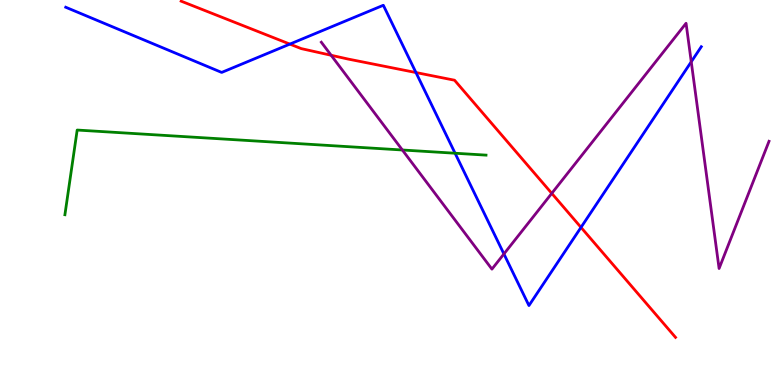[{'lines': ['blue', 'red'], 'intersections': [{'x': 3.74, 'y': 8.85}, {'x': 5.37, 'y': 8.12}, {'x': 7.5, 'y': 4.09}]}, {'lines': ['green', 'red'], 'intersections': []}, {'lines': ['purple', 'red'], 'intersections': [{'x': 4.27, 'y': 8.56}, {'x': 7.12, 'y': 4.98}]}, {'lines': ['blue', 'green'], 'intersections': [{'x': 5.87, 'y': 6.02}]}, {'lines': ['blue', 'purple'], 'intersections': [{'x': 6.5, 'y': 3.4}, {'x': 8.92, 'y': 8.4}]}, {'lines': ['green', 'purple'], 'intersections': [{'x': 5.19, 'y': 6.1}]}]